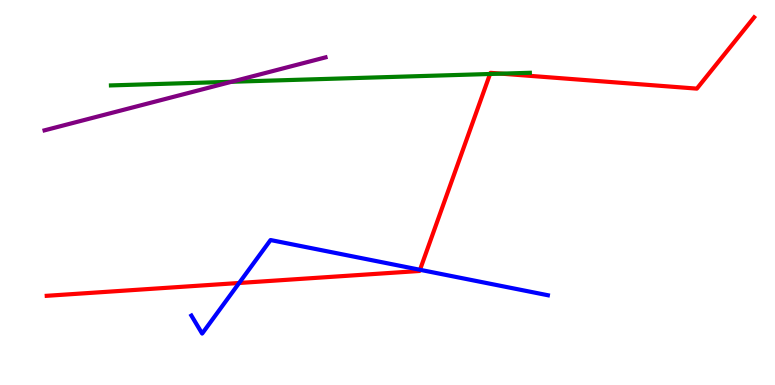[{'lines': ['blue', 'red'], 'intersections': [{'x': 3.09, 'y': 2.65}, {'x': 5.42, 'y': 2.99}]}, {'lines': ['green', 'red'], 'intersections': [{'x': 6.32, 'y': 8.08}, {'x': 6.47, 'y': 8.09}]}, {'lines': ['purple', 'red'], 'intersections': []}, {'lines': ['blue', 'green'], 'intersections': []}, {'lines': ['blue', 'purple'], 'intersections': []}, {'lines': ['green', 'purple'], 'intersections': [{'x': 2.99, 'y': 7.88}]}]